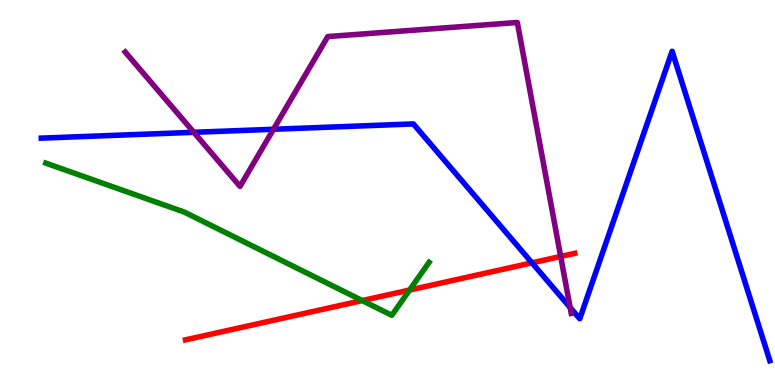[{'lines': ['blue', 'red'], 'intersections': [{'x': 6.86, 'y': 3.17}]}, {'lines': ['green', 'red'], 'intersections': [{'x': 4.67, 'y': 2.19}, {'x': 5.28, 'y': 2.47}]}, {'lines': ['purple', 'red'], 'intersections': [{'x': 7.23, 'y': 3.34}]}, {'lines': ['blue', 'green'], 'intersections': []}, {'lines': ['blue', 'purple'], 'intersections': [{'x': 2.5, 'y': 6.56}, {'x': 3.53, 'y': 6.64}, {'x': 7.36, 'y': 2.01}]}, {'lines': ['green', 'purple'], 'intersections': []}]